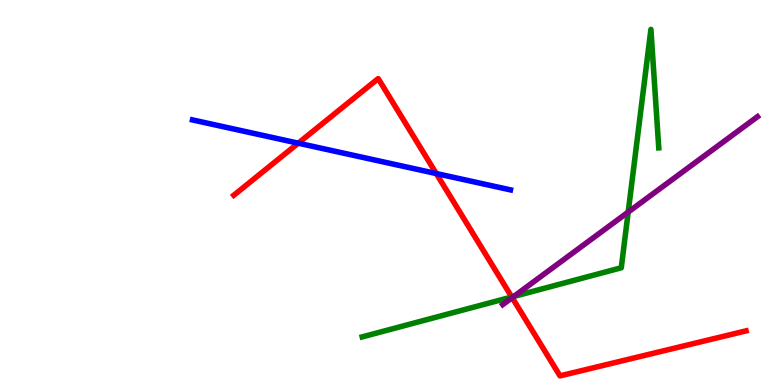[{'lines': ['blue', 'red'], 'intersections': [{'x': 3.85, 'y': 6.28}, {'x': 5.63, 'y': 5.49}]}, {'lines': ['green', 'red'], 'intersections': [{'x': 6.6, 'y': 2.29}]}, {'lines': ['purple', 'red'], 'intersections': [{'x': 6.61, 'y': 2.27}]}, {'lines': ['blue', 'green'], 'intersections': []}, {'lines': ['blue', 'purple'], 'intersections': []}, {'lines': ['green', 'purple'], 'intersections': [{'x': 6.63, 'y': 2.3}, {'x': 8.11, 'y': 4.49}]}]